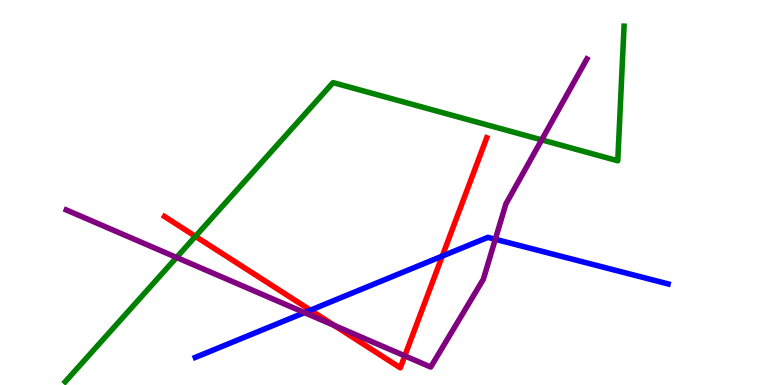[{'lines': ['blue', 'red'], 'intersections': [{'x': 4.01, 'y': 1.94}, {'x': 5.71, 'y': 3.35}]}, {'lines': ['green', 'red'], 'intersections': [{'x': 2.52, 'y': 3.86}]}, {'lines': ['purple', 'red'], 'intersections': [{'x': 4.31, 'y': 1.55}, {'x': 5.22, 'y': 0.757}]}, {'lines': ['blue', 'green'], 'intersections': []}, {'lines': ['blue', 'purple'], 'intersections': [{'x': 3.93, 'y': 1.88}, {'x': 6.39, 'y': 3.79}]}, {'lines': ['green', 'purple'], 'intersections': [{'x': 2.28, 'y': 3.31}, {'x': 6.99, 'y': 6.37}]}]